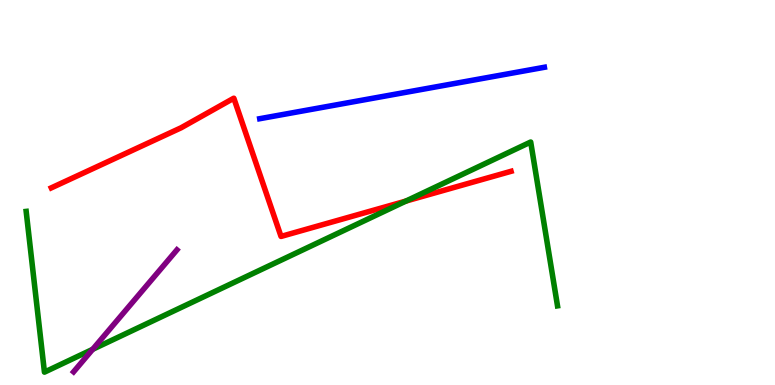[{'lines': ['blue', 'red'], 'intersections': []}, {'lines': ['green', 'red'], 'intersections': [{'x': 5.24, 'y': 4.78}]}, {'lines': ['purple', 'red'], 'intersections': []}, {'lines': ['blue', 'green'], 'intersections': []}, {'lines': ['blue', 'purple'], 'intersections': []}, {'lines': ['green', 'purple'], 'intersections': [{'x': 1.2, 'y': 0.927}]}]